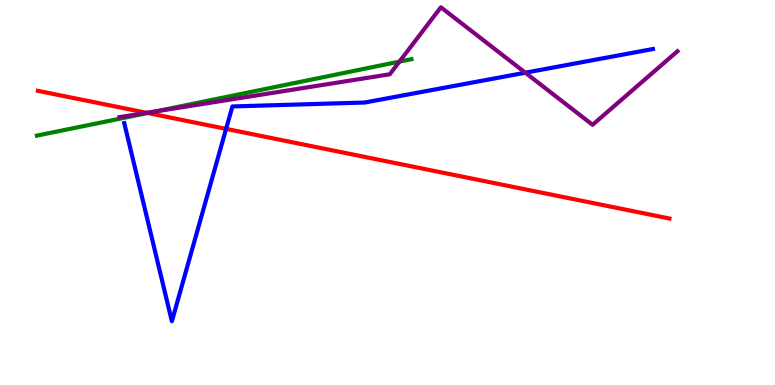[{'lines': ['blue', 'red'], 'intersections': [{'x': 2.92, 'y': 6.65}]}, {'lines': ['green', 'red'], 'intersections': [{'x': 1.91, 'y': 7.06}]}, {'lines': ['purple', 'red'], 'intersections': [{'x': 1.89, 'y': 7.07}]}, {'lines': ['blue', 'green'], 'intersections': []}, {'lines': ['blue', 'purple'], 'intersections': [{'x': 6.78, 'y': 8.11}]}, {'lines': ['green', 'purple'], 'intersections': [{'x': 2.0, 'y': 7.1}, {'x': 5.15, 'y': 8.4}]}]